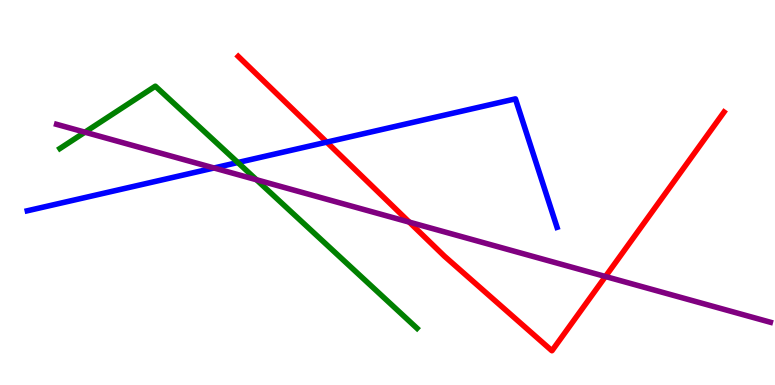[{'lines': ['blue', 'red'], 'intersections': [{'x': 4.22, 'y': 6.31}]}, {'lines': ['green', 'red'], 'intersections': []}, {'lines': ['purple', 'red'], 'intersections': [{'x': 5.28, 'y': 4.23}, {'x': 7.81, 'y': 2.82}]}, {'lines': ['blue', 'green'], 'intersections': [{'x': 3.07, 'y': 5.78}]}, {'lines': ['blue', 'purple'], 'intersections': [{'x': 2.76, 'y': 5.64}]}, {'lines': ['green', 'purple'], 'intersections': [{'x': 1.1, 'y': 6.57}, {'x': 3.31, 'y': 5.33}]}]